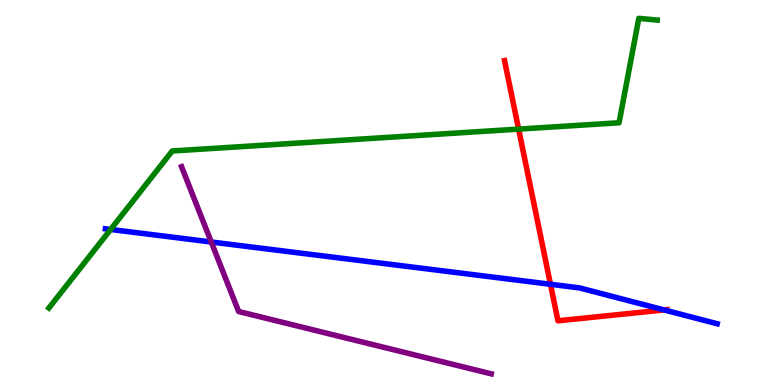[{'lines': ['blue', 'red'], 'intersections': [{'x': 7.1, 'y': 2.62}, {'x': 8.57, 'y': 1.95}]}, {'lines': ['green', 'red'], 'intersections': [{'x': 6.69, 'y': 6.65}]}, {'lines': ['purple', 'red'], 'intersections': []}, {'lines': ['blue', 'green'], 'intersections': [{'x': 1.43, 'y': 4.04}]}, {'lines': ['blue', 'purple'], 'intersections': [{'x': 2.73, 'y': 3.71}]}, {'lines': ['green', 'purple'], 'intersections': []}]